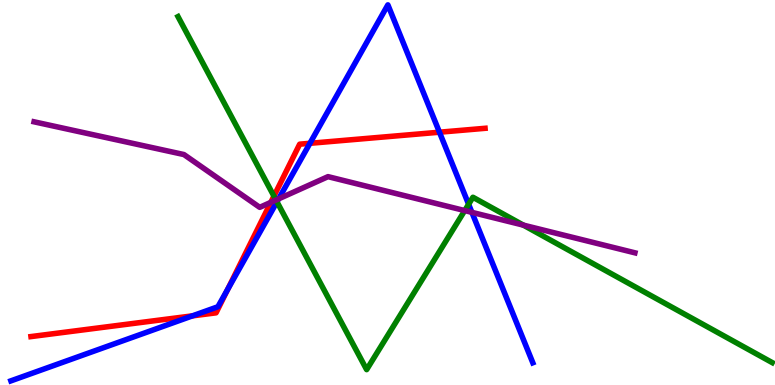[{'lines': ['blue', 'red'], 'intersections': [{'x': 2.48, 'y': 1.8}, {'x': 2.94, 'y': 2.48}, {'x': 4.0, 'y': 6.28}, {'x': 5.67, 'y': 6.57}]}, {'lines': ['green', 'red'], 'intersections': [{'x': 3.53, 'y': 4.91}]}, {'lines': ['purple', 'red'], 'intersections': [{'x': 3.49, 'y': 4.74}]}, {'lines': ['blue', 'green'], 'intersections': [{'x': 3.57, 'y': 4.76}, {'x': 6.05, 'y': 4.69}]}, {'lines': ['blue', 'purple'], 'intersections': [{'x': 3.6, 'y': 4.84}, {'x': 6.09, 'y': 4.48}]}, {'lines': ['green', 'purple'], 'intersections': [{'x': 3.56, 'y': 4.8}, {'x': 6.0, 'y': 4.53}, {'x': 6.75, 'y': 4.15}]}]